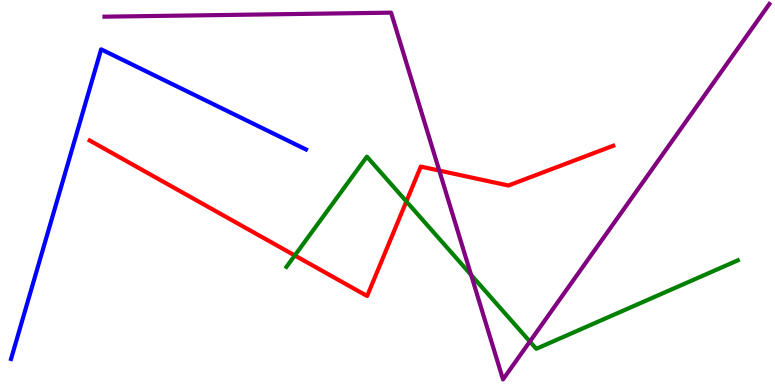[{'lines': ['blue', 'red'], 'intersections': []}, {'lines': ['green', 'red'], 'intersections': [{'x': 3.8, 'y': 3.36}, {'x': 5.24, 'y': 4.77}]}, {'lines': ['purple', 'red'], 'intersections': [{'x': 5.67, 'y': 5.57}]}, {'lines': ['blue', 'green'], 'intersections': []}, {'lines': ['blue', 'purple'], 'intersections': []}, {'lines': ['green', 'purple'], 'intersections': [{'x': 6.08, 'y': 2.86}, {'x': 6.84, 'y': 1.13}]}]